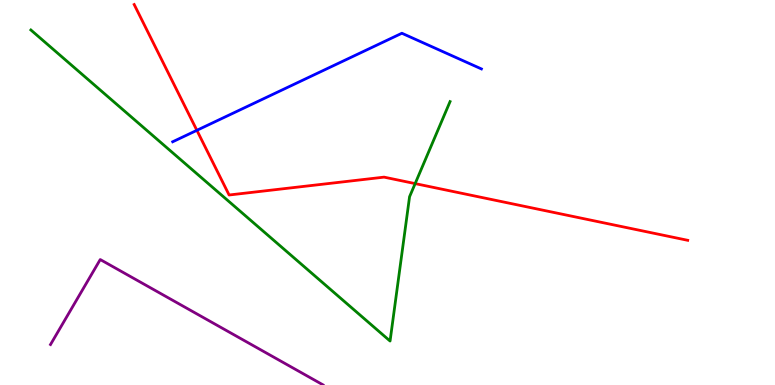[{'lines': ['blue', 'red'], 'intersections': [{'x': 2.54, 'y': 6.62}]}, {'lines': ['green', 'red'], 'intersections': [{'x': 5.36, 'y': 5.23}]}, {'lines': ['purple', 'red'], 'intersections': []}, {'lines': ['blue', 'green'], 'intersections': []}, {'lines': ['blue', 'purple'], 'intersections': []}, {'lines': ['green', 'purple'], 'intersections': []}]